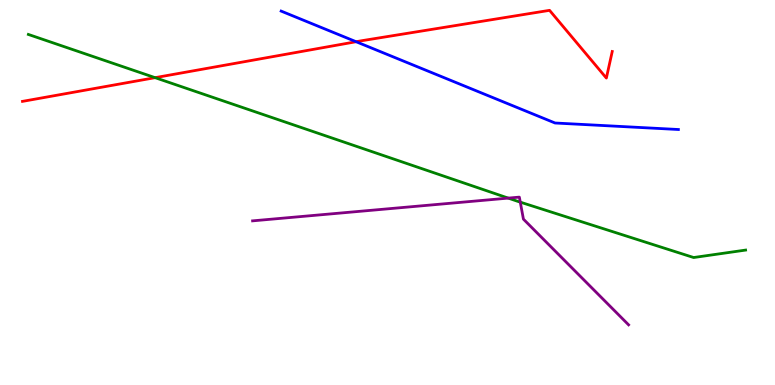[{'lines': ['blue', 'red'], 'intersections': [{'x': 4.6, 'y': 8.92}]}, {'lines': ['green', 'red'], 'intersections': [{'x': 2.0, 'y': 7.98}]}, {'lines': ['purple', 'red'], 'intersections': []}, {'lines': ['blue', 'green'], 'intersections': []}, {'lines': ['blue', 'purple'], 'intersections': []}, {'lines': ['green', 'purple'], 'intersections': [{'x': 6.56, 'y': 4.85}, {'x': 6.71, 'y': 4.75}]}]